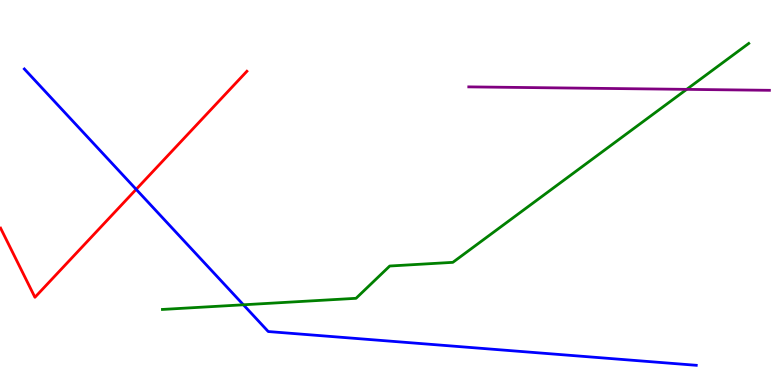[{'lines': ['blue', 'red'], 'intersections': [{'x': 1.76, 'y': 5.08}]}, {'lines': ['green', 'red'], 'intersections': []}, {'lines': ['purple', 'red'], 'intersections': []}, {'lines': ['blue', 'green'], 'intersections': [{'x': 3.14, 'y': 2.08}]}, {'lines': ['blue', 'purple'], 'intersections': []}, {'lines': ['green', 'purple'], 'intersections': [{'x': 8.86, 'y': 7.68}]}]